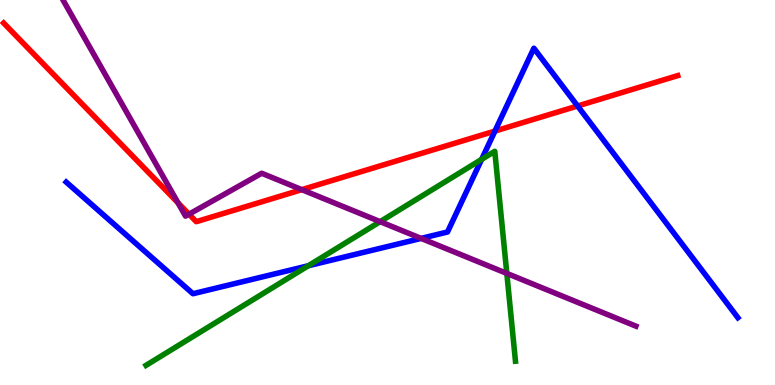[{'lines': ['blue', 'red'], 'intersections': [{'x': 6.39, 'y': 6.6}, {'x': 7.45, 'y': 7.25}]}, {'lines': ['green', 'red'], 'intersections': []}, {'lines': ['purple', 'red'], 'intersections': [{'x': 2.3, 'y': 4.73}, {'x': 2.44, 'y': 4.44}, {'x': 3.89, 'y': 5.07}]}, {'lines': ['blue', 'green'], 'intersections': [{'x': 3.98, 'y': 3.1}, {'x': 6.21, 'y': 5.86}]}, {'lines': ['blue', 'purple'], 'intersections': [{'x': 5.43, 'y': 3.81}]}, {'lines': ['green', 'purple'], 'intersections': [{'x': 4.91, 'y': 4.24}, {'x': 6.54, 'y': 2.9}]}]